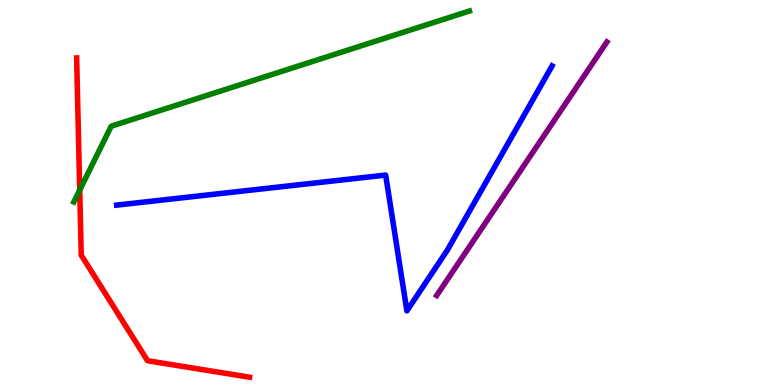[{'lines': ['blue', 'red'], 'intersections': []}, {'lines': ['green', 'red'], 'intersections': [{'x': 1.03, 'y': 5.06}]}, {'lines': ['purple', 'red'], 'intersections': []}, {'lines': ['blue', 'green'], 'intersections': []}, {'lines': ['blue', 'purple'], 'intersections': []}, {'lines': ['green', 'purple'], 'intersections': []}]